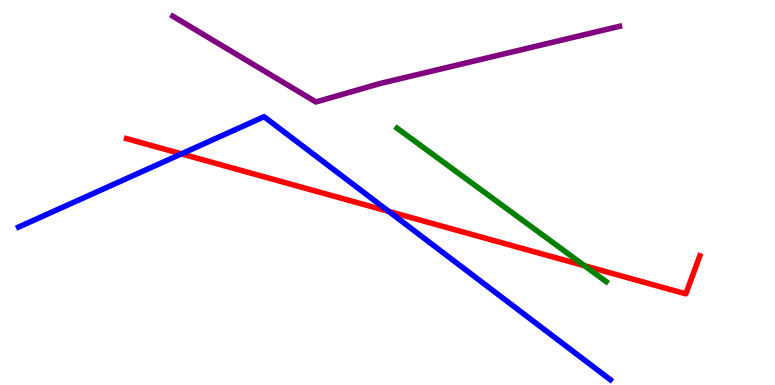[{'lines': ['blue', 'red'], 'intersections': [{'x': 2.34, 'y': 6.0}, {'x': 5.02, 'y': 4.51}]}, {'lines': ['green', 'red'], 'intersections': [{'x': 7.54, 'y': 3.1}]}, {'lines': ['purple', 'red'], 'intersections': []}, {'lines': ['blue', 'green'], 'intersections': []}, {'lines': ['blue', 'purple'], 'intersections': []}, {'lines': ['green', 'purple'], 'intersections': []}]